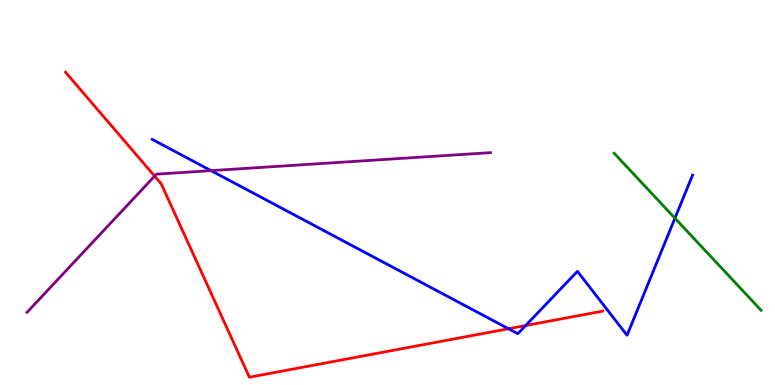[{'lines': ['blue', 'red'], 'intersections': [{'x': 6.56, 'y': 1.46}, {'x': 6.78, 'y': 1.54}]}, {'lines': ['green', 'red'], 'intersections': []}, {'lines': ['purple', 'red'], 'intersections': [{'x': 2.0, 'y': 5.43}]}, {'lines': ['blue', 'green'], 'intersections': [{'x': 8.71, 'y': 4.33}]}, {'lines': ['blue', 'purple'], 'intersections': [{'x': 2.72, 'y': 5.57}]}, {'lines': ['green', 'purple'], 'intersections': []}]